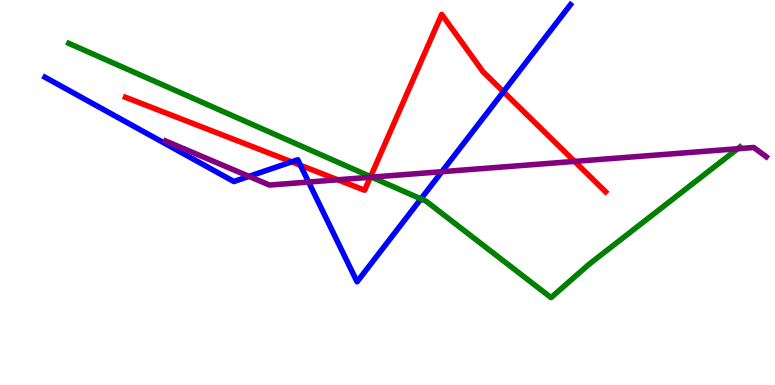[{'lines': ['blue', 'red'], 'intersections': [{'x': 3.76, 'y': 5.8}, {'x': 3.88, 'y': 5.71}, {'x': 6.5, 'y': 7.62}]}, {'lines': ['green', 'red'], 'intersections': [{'x': 4.78, 'y': 5.41}]}, {'lines': ['purple', 'red'], 'intersections': [{'x': 4.36, 'y': 5.33}, {'x': 4.78, 'y': 5.4}, {'x': 7.41, 'y': 5.81}]}, {'lines': ['blue', 'green'], 'intersections': [{'x': 5.43, 'y': 4.83}]}, {'lines': ['blue', 'purple'], 'intersections': [{'x': 3.21, 'y': 5.42}, {'x': 3.98, 'y': 5.27}, {'x': 5.7, 'y': 5.54}]}, {'lines': ['green', 'purple'], 'intersections': [{'x': 4.8, 'y': 5.4}, {'x': 9.52, 'y': 6.14}]}]